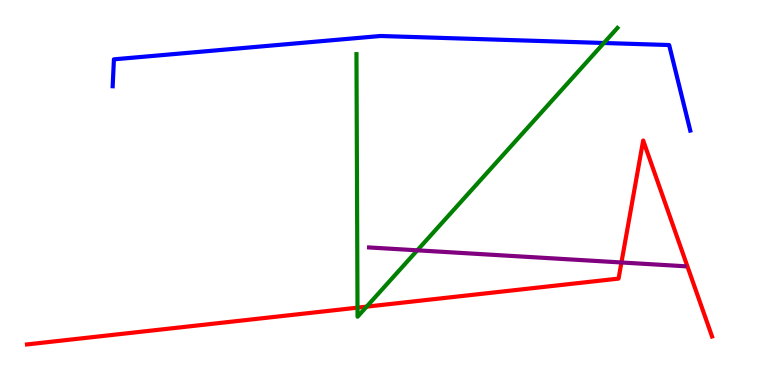[{'lines': ['blue', 'red'], 'intersections': []}, {'lines': ['green', 'red'], 'intersections': [{'x': 4.61, 'y': 2.01}, {'x': 4.73, 'y': 2.04}]}, {'lines': ['purple', 'red'], 'intersections': [{'x': 8.02, 'y': 3.18}]}, {'lines': ['blue', 'green'], 'intersections': [{'x': 7.79, 'y': 8.88}]}, {'lines': ['blue', 'purple'], 'intersections': []}, {'lines': ['green', 'purple'], 'intersections': [{'x': 5.38, 'y': 3.5}]}]